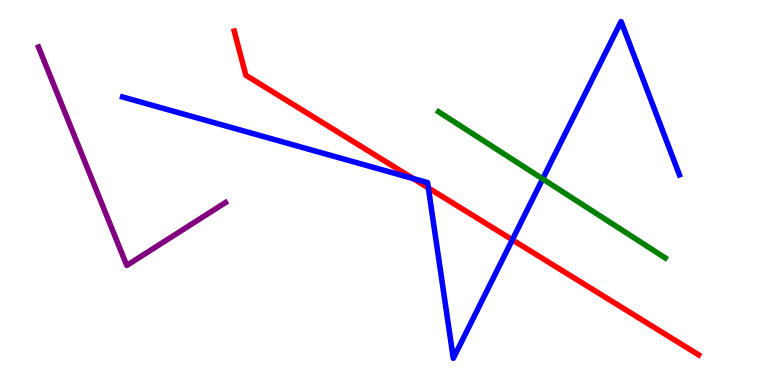[{'lines': ['blue', 'red'], 'intersections': [{'x': 5.33, 'y': 5.36}, {'x': 5.53, 'y': 5.12}, {'x': 6.61, 'y': 3.77}]}, {'lines': ['green', 'red'], 'intersections': []}, {'lines': ['purple', 'red'], 'intersections': []}, {'lines': ['blue', 'green'], 'intersections': [{'x': 7.0, 'y': 5.35}]}, {'lines': ['blue', 'purple'], 'intersections': []}, {'lines': ['green', 'purple'], 'intersections': []}]